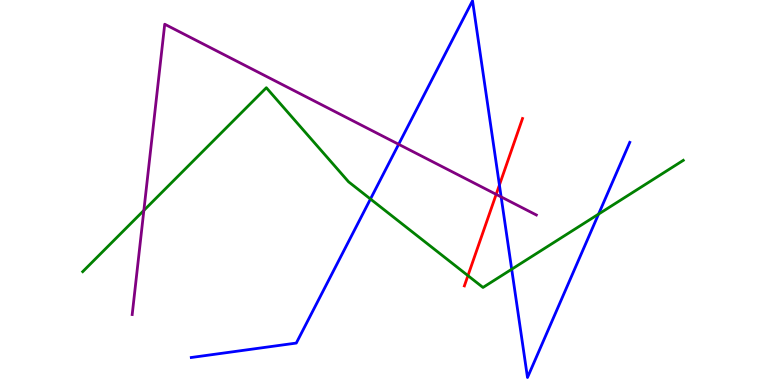[{'lines': ['blue', 'red'], 'intersections': [{'x': 6.44, 'y': 5.19}]}, {'lines': ['green', 'red'], 'intersections': [{'x': 6.04, 'y': 2.84}]}, {'lines': ['purple', 'red'], 'intersections': [{'x': 6.4, 'y': 4.95}]}, {'lines': ['blue', 'green'], 'intersections': [{'x': 4.78, 'y': 4.83}, {'x': 6.6, 'y': 3.01}, {'x': 7.72, 'y': 4.44}]}, {'lines': ['blue', 'purple'], 'intersections': [{'x': 5.14, 'y': 6.25}, {'x': 6.47, 'y': 4.89}]}, {'lines': ['green', 'purple'], 'intersections': [{'x': 1.86, 'y': 4.53}]}]